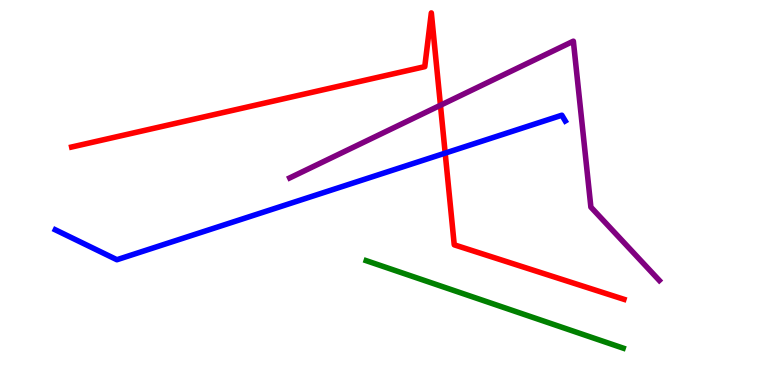[{'lines': ['blue', 'red'], 'intersections': [{'x': 5.74, 'y': 6.02}]}, {'lines': ['green', 'red'], 'intersections': []}, {'lines': ['purple', 'red'], 'intersections': [{'x': 5.68, 'y': 7.27}]}, {'lines': ['blue', 'green'], 'intersections': []}, {'lines': ['blue', 'purple'], 'intersections': []}, {'lines': ['green', 'purple'], 'intersections': []}]